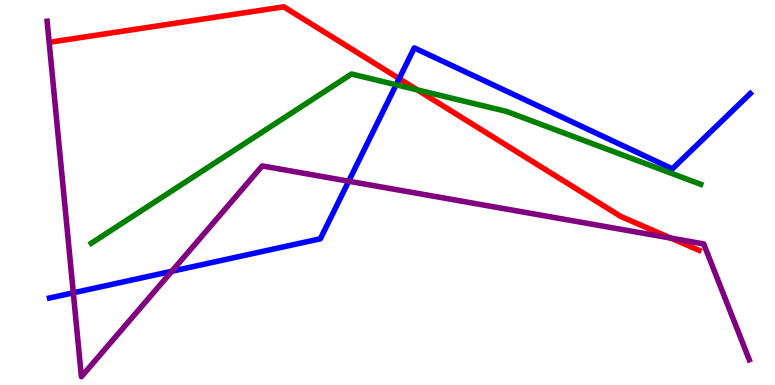[{'lines': ['blue', 'red'], 'intersections': [{'x': 5.15, 'y': 7.96}]}, {'lines': ['green', 'red'], 'intersections': [{'x': 5.39, 'y': 7.66}]}, {'lines': ['purple', 'red'], 'intersections': [{'x': 8.66, 'y': 3.81}]}, {'lines': ['blue', 'green'], 'intersections': [{'x': 5.11, 'y': 7.8}]}, {'lines': ['blue', 'purple'], 'intersections': [{'x': 0.946, 'y': 2.39}, {'x': 2.22, 'y': 2.95}, {'x': 4.5, 'y': 5.29}]}, {'lines': ['green', 'purple'], 'intersections': []}]